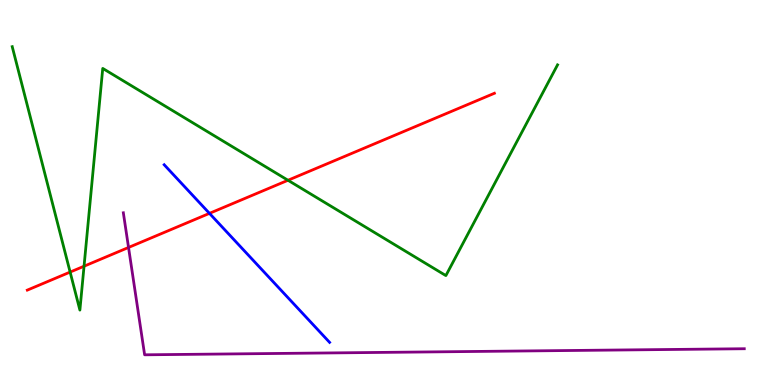[{'lines': ['blue', 'red'], 'intersections': [{'x': 2.7, 'y': 4.46}]}, {'lines': ['green', 'red'], 'intersections': [{'x': 0.905, 'y': 2.93}, {'x': 1.08, 'y': 3.09}, {'x': 3.72, 'y': 5.32}]}, {'lines': ['purple', 'red'], 'intersections': [{'x': 1.66, 'y': 3.57}]}, {'lines': ['blue', 'green'], 'intersections': []}, {'lines': ['blue', 'purple'], 'intersections': []}, {'lines': ['green', 'purple'], 'intersections': []}]